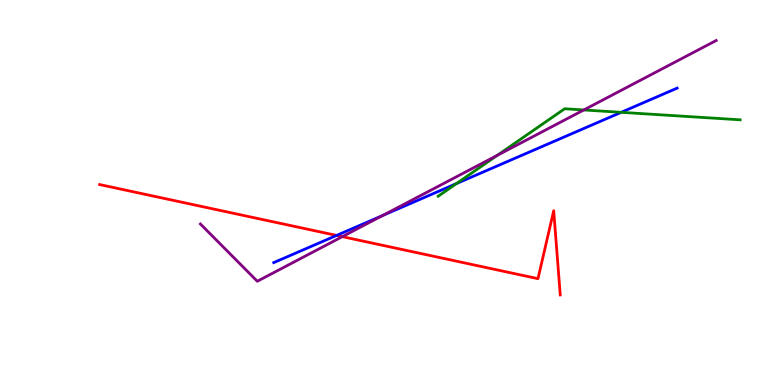[{'lines': ['blue', 'red'], 'intersections': [{'x': 4.34, 'y': 3.88}]}, {'lines': ['green', 'red'], 'intersections': []}, {'lines': ['purple', 'red'], 'intersections': [{'x': 4.42, 'y': 3.85}]}, {'lines': ['blue', 'green'], 'intersections': [{'x': 5.89, 'y': 5.23}, {'x': 8.02, 'y': 7.08}]}, {'lines': ['blue', 'purple'], 'intersections': [{'x': 4.94, 'y': 4.4}]}, {'lines': ['green', 'purple'], 'intersections': [{'x': 6.42, 'y': 5.96}, {'x': 7.53, 'y': 7.14}]}]